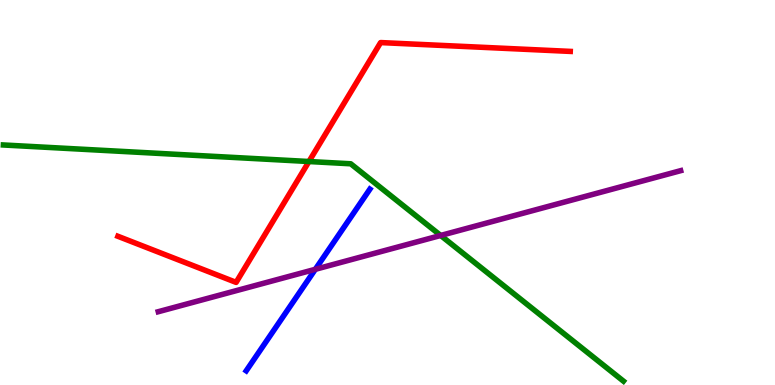[{'lines': ['blue', 'red'], 'intersections': []}, {'lines': ['green', 'red'], 'intersections': [{'x': 3.99, 'y': 5.8}]}, {'lines': ['purple', 'red'], 'intersections': []}, {'lines': ['blue', 'green'], 'intersections': []}, {'lines': ['blue', 'purple'], 'intersections': [{'x': 4.07, 'y': 3.0}]}, {'lines': ['green', 'purple'], 'intersections': [{'x': 5.69, 'y': 3.88}]}]